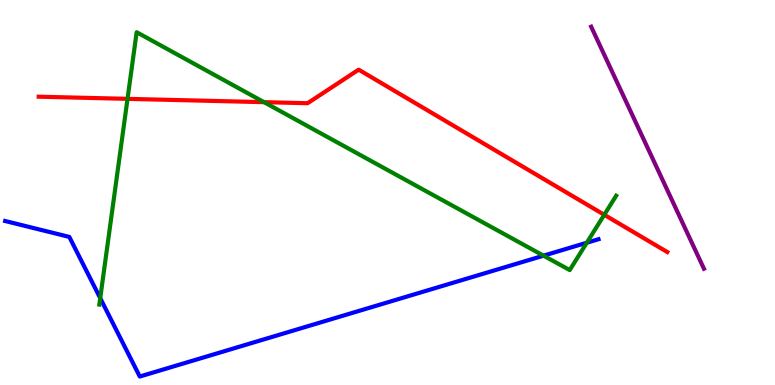[{'lines': ['blue', 'red'], 'intersections': []}, {'lines': ['green', 'red'], 'intersections': [{'x': 1.65, 'y': 7.43}, {'x': 3.41, 'y': 7.35}, {'x': 7.8, 'y': 4.42}]}, {'lines': ['purple', 'red'], 'intersections': []}, {'lines': ['blue', 'green'], 'intersections': [{'x': 1.29, 'y': 2.26}, {'x': 7.01, 'y': 3.36}, {'x': 7.57, 'y': 3.7}]}, {'lines': ['blue', 'purple'], 'intersections': []}, {'lines': ['green', 'purple'], 'intersections': []}]